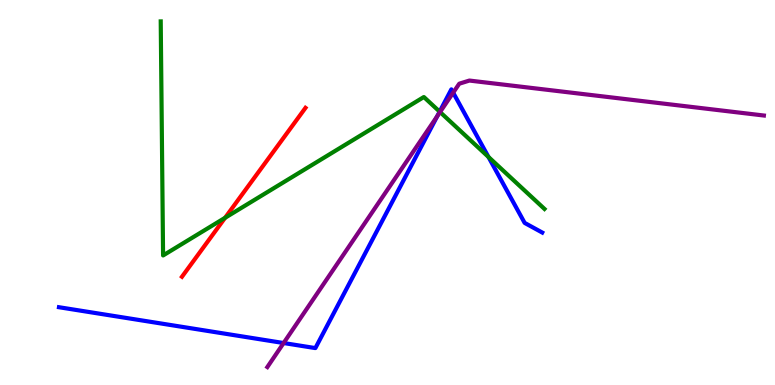[{'lines': ['blue', 'red'], 'intersections': []}, {'lines': ['green', 'red'], 'intersections': [{'x': 2.9, 'y': 4.34}]}, {'lines': ['purple', 'red'], 'intersections': []}, {'lines': ['blue', 'green'], 'intersections': [{'x': 5.67, 'y': 7.1}, {'x': 6.3, 'y': 5.92}]}, {'lines': ['blue', 'purple'], 'intersections': [{'x': 3.66, 'y': 1.09}, {'x': 5.64, 'y': 6.98}, {'x': 5.85, 'y': 7.59}]}, {'lines': ['green', 'purple'], 'intersections': [{'x': 5.68, 'y': 7.09}]}]